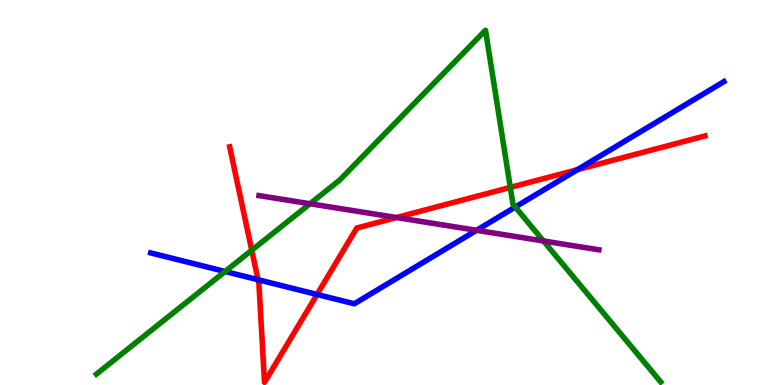[{'lines': ['blue', 'red'], 'intersections': [{'x': 3.33, 'y': 2.73}, {'x': 4.09, 'y': 2.35}, {'x': 7.45, 'y': 5.59}]}, {'lines': ['green', 'red'], 'intersections': [{'x': 3.25, 'y': 3.5}, {'x': 6.58, 'y': 5.13}]}, {'lines': ['purple', 'red'], 'intersections': [{'x': 5.12, 'y': 4.35}]}, {'lines': ['blue', 'green'], 'intersections': [{'x': 2.9, 'y': 2.95}, {'x': 6.65, 'y': 4.62}]}, {'lines': ['blue', 'purple'], 'intersections': [{'x': 6.15, 'y': 4.02}]}, {'lines': ['green', 'purple'], 'intersections': [{'x': 4.0, 'y': 4.71}, {'x': 7.01, 'y': 3.74}]}]